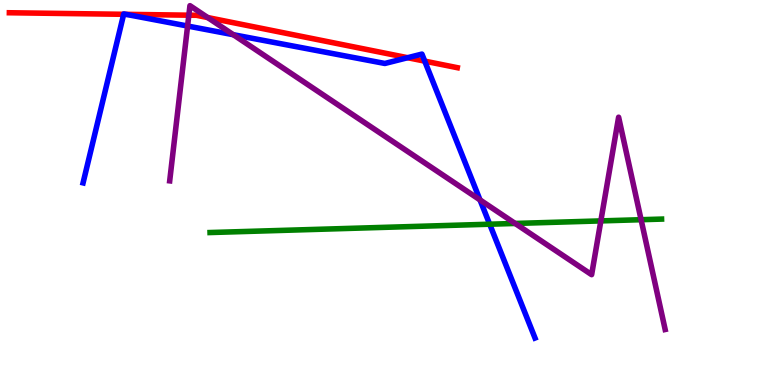[{'lines': ['blue', 'red'], 'intersections': [{'x': 1.6, 'y': 9.63}, {'x': 1.63, 'y': 9.63}, {'x': 5.26, 'y': 8.5}, {'x': 5.48, 'y': 8.41}]}, {'lines': ['green', 'red'], 'intersections': []}, {'lines': ['purple', 'red'], 'intersections': [{'x': 2.44, 'y': 9.61}, {'x': 2.68, 'y': 9.54}]}, {'lines': ['blue', 'green'], 'intersections': [{'x': 6.32, 'y': 4.18}]}, {'lines': ['blue', 'purple'], 'intersections': [{'x': 2.42, 'y': 9.32}, {'x': 3.01, 'y': 9.1}, {'x': 6.19, 'y': 4.81}]}, {'lines': ['green', 'purple'], 'intersections': [{'x': 6.65, 'y': 4.2}, {'x': 7.75, 'y': 4.26}, {'x': 8.27, 'y': 4.29}]}]